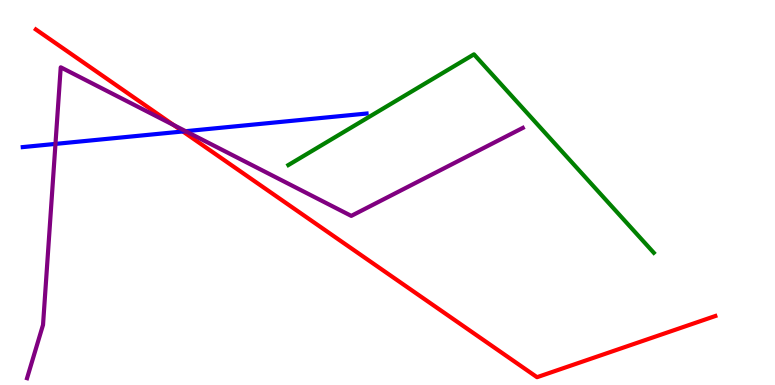[{'lines': ['blue', 'red'], 'intersections': [{'x': 2.36, 'y': 6.59}]}, {'lines': ['green', 'red'], 'intersections': []}, {'lines': ['purple', 'red'], 'intersections': [{'x': 2.24, 'y': 6.75}]}, {'lines': ['blue', 'green'], 'intersections': []}, {'lines': ['blue', 'purple'], 'intersections': [{'x': 0.716, 'y': 6.26}, {'x': 2.4, 'y': 6.59}]}, {'lines': ['green', 'purple'], 'intersections': []}]